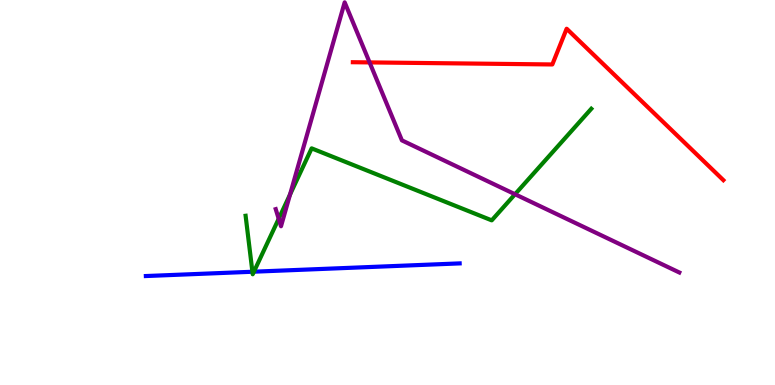[{'lines': ['blue', 'red'], 'intersections': []}, {'lines': ['green', 'red'], 'intersections': []}, {'lines': ['purple', 'red'], 'intersections': [{'x': 4.77, 'y': 8.38}]}, {'lines': ['blue', 'green'], 'intersections': [{'x': 3.26, 'y': 2.94}, {'x': 3.28, 'y': 2.94}]}, {'lines': ['blue', 'purple'], 'intersections': []}, {'lines': ['green', 'purple'], 'intersections': [{'x': 3.6, 'y': 4.32}, {'x': 3.74, 'y': 4.95}, {'x': 6.65, 'y': 4.95}]}]